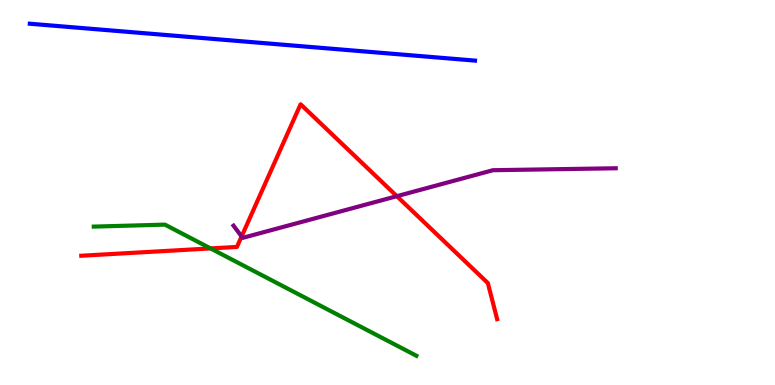[{'lines': ['blue', 'red'], 'intersections': []}, {'lines': ['green', 'red'], 'intersections': [{'x': 2.72, 'y': 3.55}]}, {'lines': ['purple', 'red'], 'intersections': [{'x': 3.12, 'y': 3.86}, {'x': 5.12, 'y': 4.9}]}, {'lines': ['blue', 'green'], 'intersections': []}, {'lines': ['blue', 'purple'], 'intersections': []}, {'lines': ['green', 'purple'], 'intersections': []}]